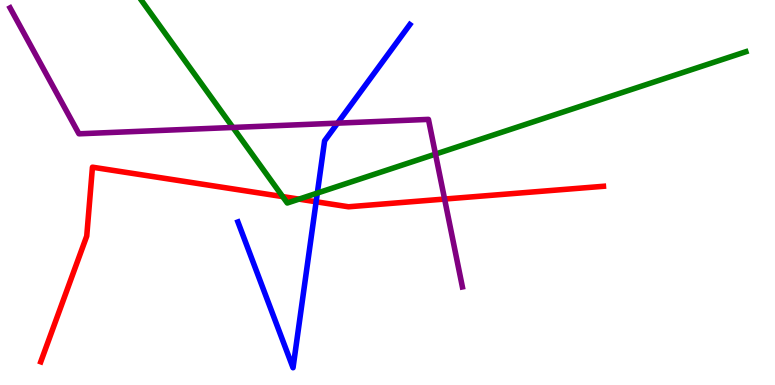[{'lines': ['blue', 'red'], 'intersections': [{'x': 4.08, 'y': 4.76}]}, {'lines': ['green', 'red'], 'intersections': [{'x': 3.65, 'y': 4.89}, {'x': 3.86, 'y': 4.83}]}, {'lines': ['purple', 'red'], 'intersections': [{'x': 5.74, 'y': 4.83}]}, {'lines': ['blue', 'green'], 'intersections': [{'x': 4.09, 'y': 4.99}]}, {'lines': ['blue', 'purple'], 'intersections': [{'x': 4.36, 'y': 6.8}]}, {'lines': ['green', 'purple'], 'intersections': [{'x': 3.01, 'y': 6.69}, {'x': 5.62, 'y': 6.0}]}]